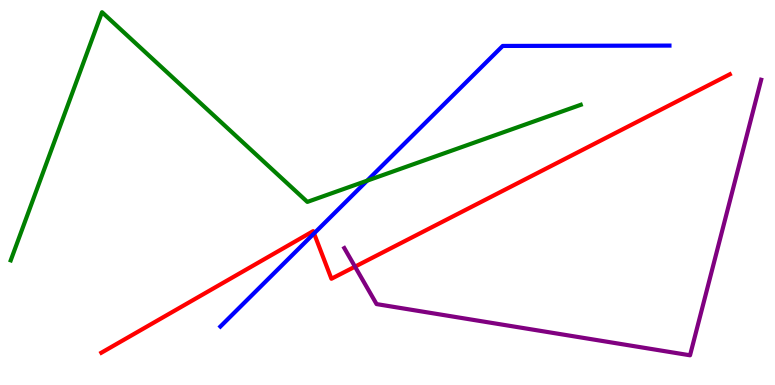[{'lines': ['blue', 'red'], 'intersections': [{'x': 4.05, 'y': 3.94}]}, {'lines': ['green', 'red'], 'intersections': []}, {'lines': ['purple', 'red'], 'intersections': [{'x': 4.58, 'y': 3.07}]}, {'lines': ['blue', 'green'], 'intersections': [{'x': 4.74, 'y': 5.31}]}, {'lines': ['blue', 'purple'], 'intersections': []}, {'lines': ['green', 'purple'], 'intersections': []}]